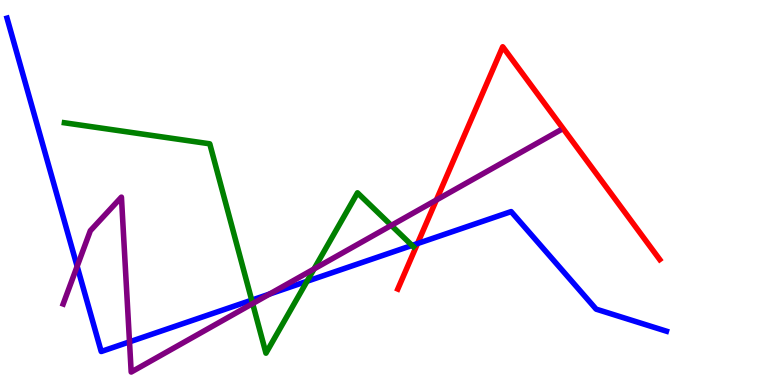[{'lines': ['blue', 'red'], 'intersections': [{'x': 5.39, 'y': 3.67}]}, {'lines': ['green', 'red'], 'intersections': []}, {'lines': ['purple', 'red'], 'intersections': [{'x': 5.63, 'y': 4.81}]}, {'lines': ['blue', 'green'], 'intersections': [{'x': 3.25, 'y': 2.2}, {'x': 3.96, 'y': 2.69}, {'x': 5.32, 'y': 3.63}]}, {'lines': ['blue', 'purple'], 'intersections': [{'x': 0.995, 'y': 3.08}, {'x': 1.67, 'y': 1.12}, {'x': 3.48, 'y': 2.36}]}, {'lines': ['green', 'purple'], 'intersections': [{'x': 3.26, 'y': 2.11}, {'x': 4.05, 'y': 3.01}, {'x': 5.05, 'y': 4.15}]}]